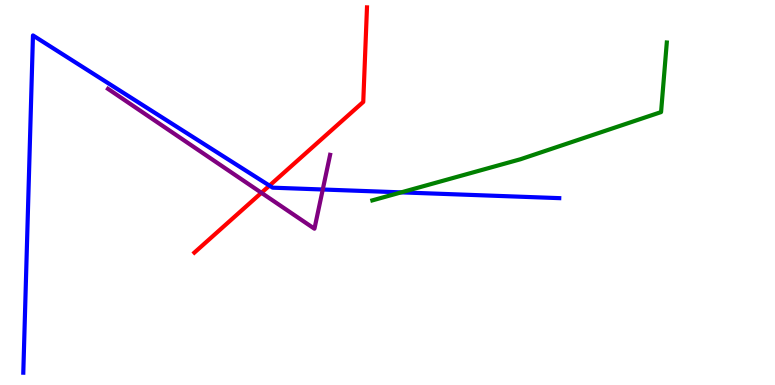[{'lines': ['blue', 'red'], 'intersections': [{'x': 3.48, 'y': 5.18}]}, {'lines': ['green', 'red'], 'intersections': []}, {'lines': ['purple', 'red'], 'intersections': [{'x': 3.37, 'y': 4.99}]}, {'lines': ['blue', 'green'], 'intersections': [{'x': 5.18, 'y': 5.0}]}, {'lines': ['blue', 'purple'], 'intersections': [{'x': 4.16, 'y': 5.08}]}, {'lines': ['green', 'purple'], 'intersections': []}]